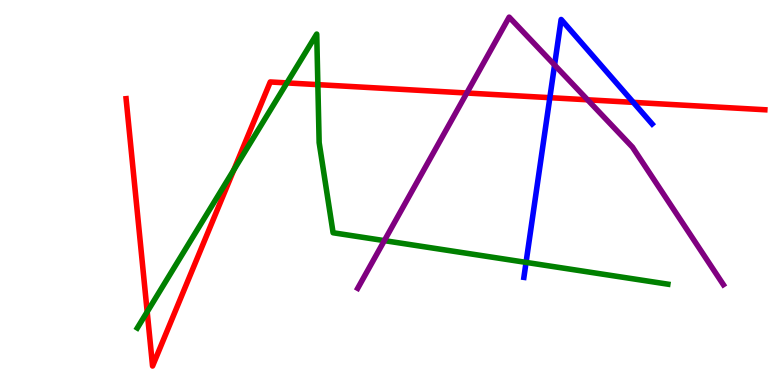[{'lines': ['blue', 'red'], 'intersections': [{'x': 7.09, 'y': 7.46}, {'x': 8.17, 'y': 7.34}]}, {'lines': ['green', 'red'], 'intersections': [{'x': 1.9, 'y': 1.9}, {'x': 3.02, 'y': 5.59}, {'x': 3.7, 'y': 7.85}, {'x': 4.1, 'y': 7.8}]}, {'lines': ['purple', 'red'], 'intersections': [{'x': 6.02, 'y': 7.58}, {'x': 7.58, 'y': 7.41}]}, {'lines': ['blue', 'green'], 'intersections': [{'x': 6.79, 'y': 3.18}]}, {'lines': ['blue', 'purple'], 'intersections': [{'x': 7.16, 'y': 8.31}]}, {'lines': ['green', 'purple'], 'intersections': [{'x': 4.96, 'y': 3.75}]}]